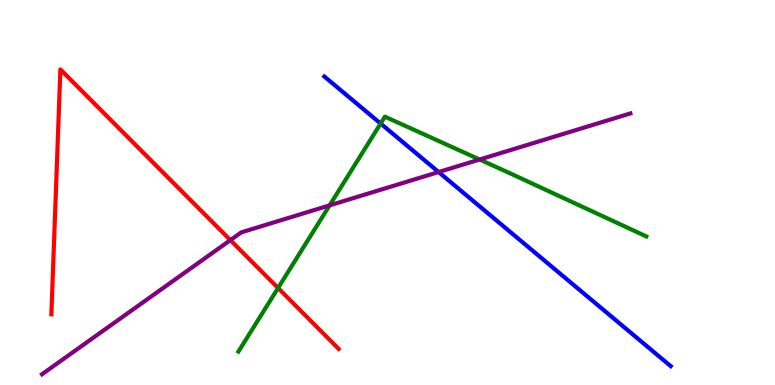[{'lines': ['blue', 'red'], 'intersections': []}, {'lines': ['green', 'red'], 'intersections': [{'x': 3.59, 'y': 2.52}]}, {'lines': ['purple', 'red'], 'intersections': [{'x': 2.97, 'y': 3.76}]}, {'lines': ['blue', 'green'], 'intersections': [{'x': 4.91, 'y': 6.79}]}, {'lines': ['blue', 'purple'], 'intersections': [{'x': 5.66, 'y': 5.53}]}, {'lines': ['green', 'purple'], 'intersections': [{'x': 4.25, 'y': 4.67}, {'x': 6.19, 'y': 5.86}]}]